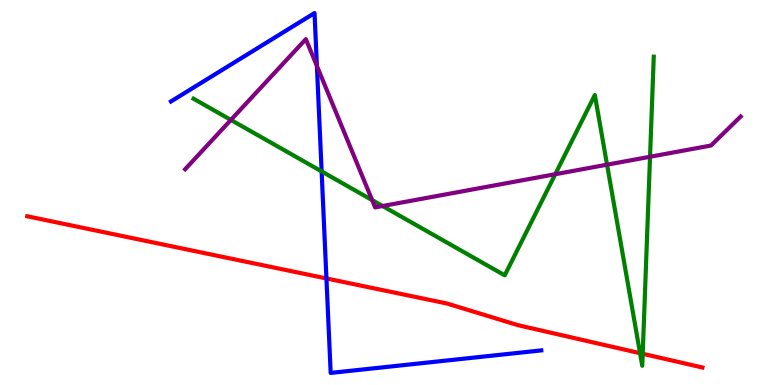[{'lines': ['blue', 'red'], 'intersections': [{'x': 4.21, 'y': 2.77}]}, {'lines': ['green', 'red'], 'intersections': [{'x': 8.26, 'y': 0.827}, {'x': 8.29, 'y': 0.811}]}, {'lines': ['purple', 'red'], 'intersections': []}, {'lines': ['blue', 'green'], 'intersections': [{'x': 4.15, 'y': 5.55}]}, {'lines': ['blue', 'purple'], 'intersections': [{'x': 4.09, 'y': 8.29}]}, {'lines': ['green', 'purple'], 'intersections': [{'x': 2.98, 'y': 6.89}, {'x': 4.8, 'y': 4.8}, {'x': 4.94, 'y': 4.65}, {'x': 7.16, 'y': 5.47}, {'x': 7.83, 'y': 5.72}, {'x': 8.39, 'y': 5.93}]}]